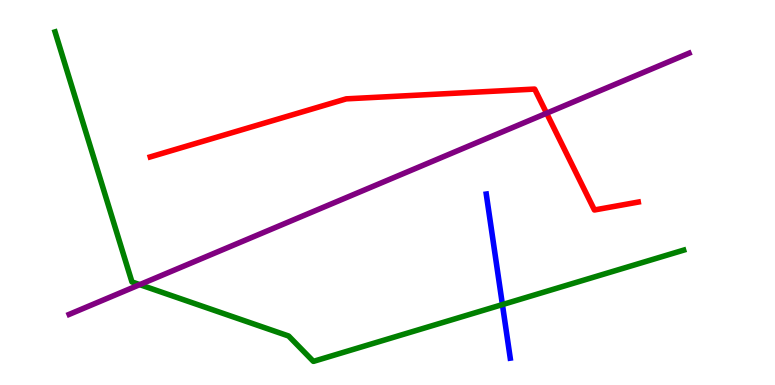[{'lines': ['blue', 'red'], 'intersections': []}, {'lines': ['green', 'red'], 'intersections': []}, {'lines': ['purple', 'red'], 'intersections': [{'x': 7.05, 'y': 7.06}]}, {'lines': ['blue', 'green'], 'intersections': [{'x': 6.48, 'y': 2.09}]}, {'lines': ['blue', 'purple'], 'intersections': []}, {'lines': ['green', 'purple'], 'intersections': [{'x': 1.8, 'y': 2.61}]}]